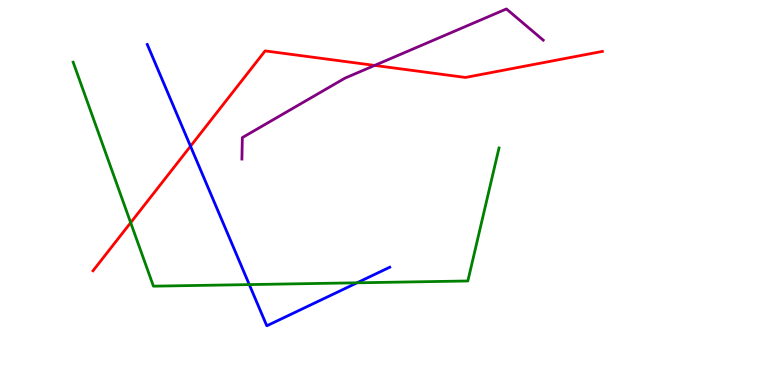[{'lines': ['blue', 'red'], 'intersections': [{'x': 2.46, 'y': 6.2}]}, {'lines': ['green', 'red'], 'intersections': [{'x': 1.69, 'y': 4.22}]}, {'lines': ['purple', 'red'], 'intersections': [{'x': 4.83, 'y': 8.3}]}, {'lines': ['blue', 'green'], 'intersections': [{'x': 3.22, 'y': 2.61}, {'x': 4.61, 'y': 2.65}]}, {'lines': ['blue', 'purple'], 'intersections': []}, {'lines': ['green', 'purple'], 'intersections': []}]